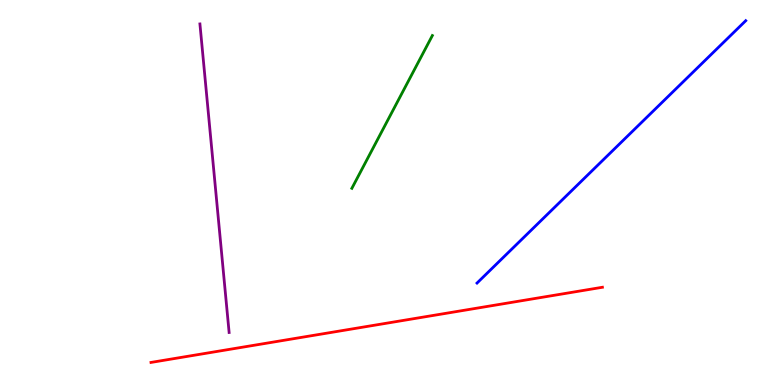[{'lines': ['blue', 'red'], 'intersections': []}, {'lines': ['green', 'red'], 'intersections': []}, {'lines': ['purple', 'red'], 'intersections': []}, {'lines': ['blue', 'green'], 'intersections': []}, {'lines': ['blue', 'purple'], 'intersections': []}, {'lines': ['green', 'purple'], 'intersections': []}]